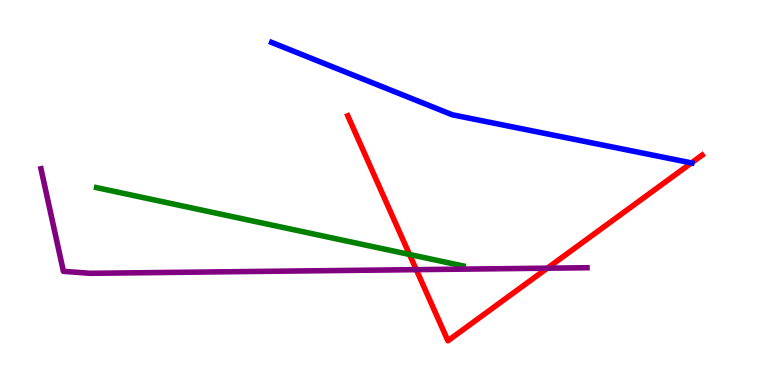[{'lines': ['blue', 'red'], 'intersections': [{'x': 8.92, 'y': 5.77}]}, {'lines': ['green', 'red'], 'intersections': [{'x': 5.28, 'y': 3.39}]}, {'lines': ['purple', 'red'], 'intersections': [{'x': 5.37, 'y': 3.0}, {'x': 7.06, 'y': 3.03}]}, {'lines': ['blue', 'green'], 'intersections': []}, {'lines': ['blue', 'purple'], 'intersections': []}, {'lines': ['green', 'purple'], 'intersections': []}]